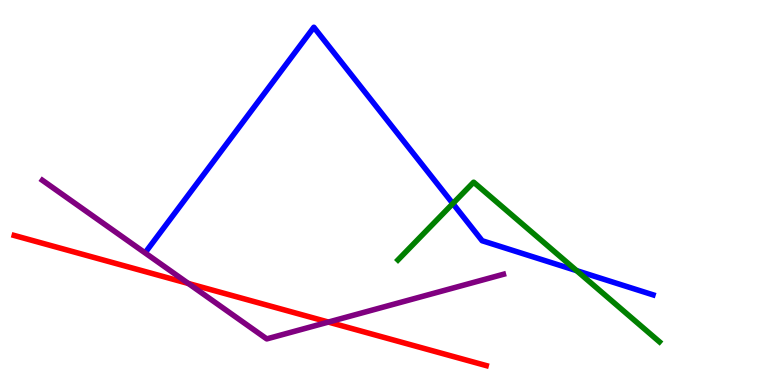[{'lines': ['blue', 'red'], 'intersections': []}, {'lines': ['green', 'red'], 'intersections': []}, {'lines': ['purple', 'red'], 'intersections': [{'x': 2.43, 'y': 2.64}, {'x': 4.24, 'y': 1.63}]}, {'lines': ['blue', 'green'], 'intersections': [{'x': 5.84, 'y': 4.71}, {'x': 7.44, 'y': 2.97}]}, {'lines': ['blue', 'purple'], 'intersections': []}, {'lines': ['green', 'purple'], 'intersections': []}]